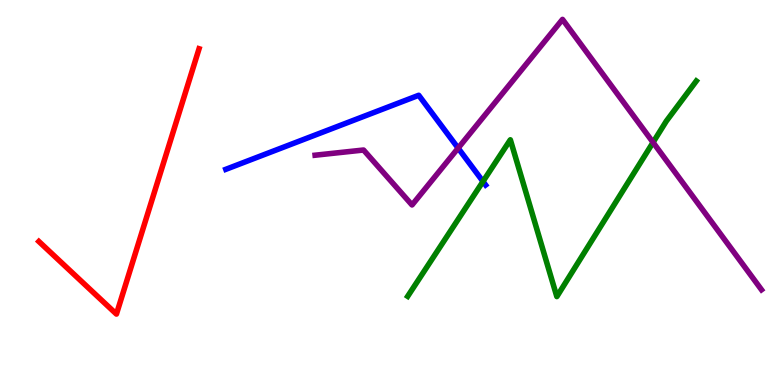[{'lines': ['blue', 'red'], 'intersections': []}, {'lines': ['green', 'red'], 'intersections': []}, {'lines': ['purple', 'red'], 'intersections': []}, {'lines': ['blue', 'green'], 'intersections': [{'x': 6.23, 'y': 5.29}]}, {'lines': ['blue', 'purple'], 'intersections': [{'x': 5.91, 'y': 6.15}]}, {'lines': ['green', 'purple'], 'intersections': [{'x': 8.43, 'y': 6.3}]}]